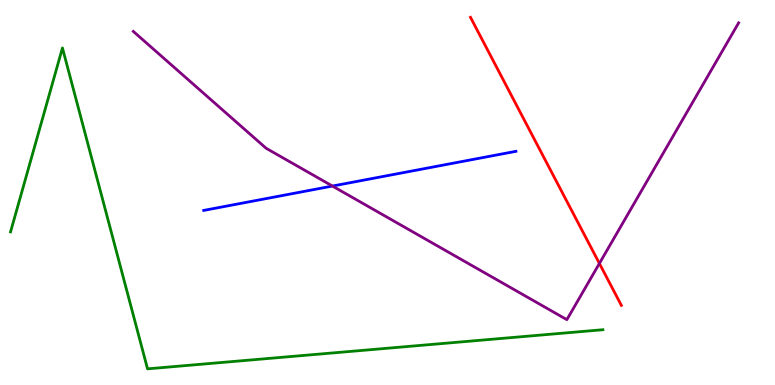[{'lines': ['blue', 'red'], 'intersections': []}, {'lines': ['green', 'red'], 'intersections': []}, {'lines': ['purple', 'red'], 'intersections': [{'x': 7.73, 'y': 3.16}]}, {'lines': ['blue', 'green'], 'intersections': []}, {'lines': ['blue', 'purple'], 'intersections': [{'x': 4.29, 'y': 5.17}]}, {'lines': ['green', 'purple'], 'intersections': []}]